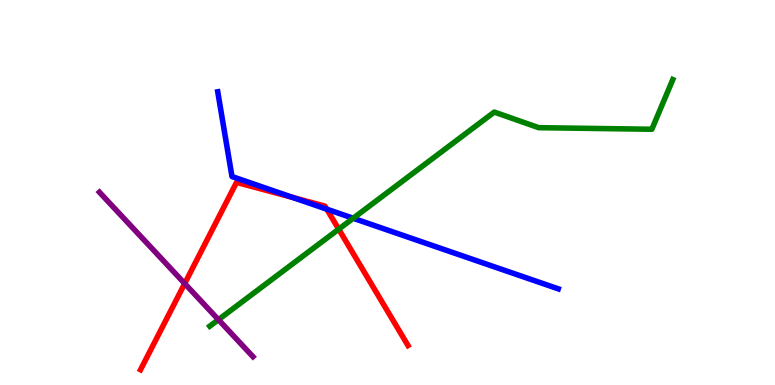[{'lines': ['blue', 'red'], 'intersections': [{'x': 3.78, 'y': 4.87}, {'x': 4.22, 'y': 4.57}]}, {'lines': ['green', 'red'], 'intersections': [{'x': 4.37, 'y': 4.05}]}, {'lines': ['purple', 'red'], 'intersections': [{'x': 2.38, 'y': 2.64}]}, {'lines': ['blue', 'green'], 'intersections': [{'x': 4.56, 'y': 4.33}]}, {'lines': ['blue', 'purple'], 'intersections': []}, {'lines': ['green', 'purple'], 'intersections': [{'x': 2.82, 'y': 1.7}]}]